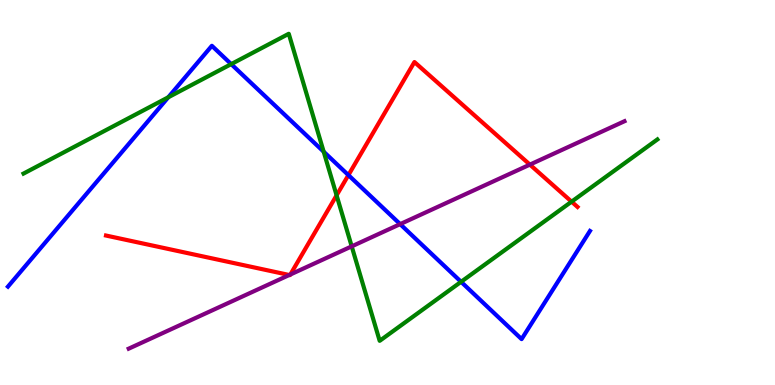[{'lines': ['blue', 'red'], 'intersections': [{'x': 4.5, 'y': 5.45}]}, {'lines': ['green', 'red'], 'intersections': [{'x': 4.34, 'y': 4.93}, {'x': 7.38, 'y': 4.76}]}, {'lines': ['purple', 'red'], 'intersections': [{'x': 3.73, 'y': 2.86}, {'x': 3.75, 'y': 2.87}, {'x': 6.84, 'y': 5.72}]}, {'lines': ['blue', 'green'], 'intersections': [{'x': 2.17, 'y': 7.47}, {'x': 2.98, 'y': 8.33}, {'x': 4.18, 'y': 6.06}, {'x': 5.95, 'y': 2.68}]}, {'lines': ['blue', 'purple'], 'intersections': [{'x': 5.16, 'y': 4.18}]}, {'lines': ['green', 'purple'], 'intersections': [{'x': 4.54, 'y': 3.6}]}]